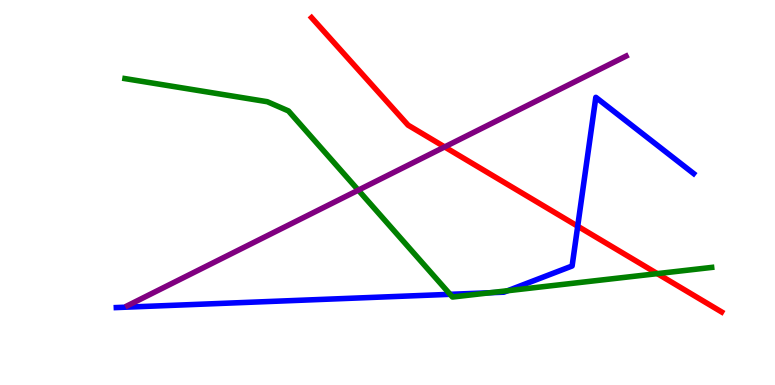[{'lines': ['blue', 'red'], 'intersections': [{'x': 7.45, 'y': 4.12}]}, {'lines': ['green', 'red'], 'intersections': [{'x': 8.48, 'y': 2.89}]}, {'lines': ['purple', 'red'], 'intersections': [{'x': 5.74, 'y': 6.18}]}, {'lines': ['blue', 'green'], 'intersections': [{'x': 5.81, 'y': 2.36}, {'x': 6.32, 'y': 2.4}, {'x': 6.55, 'y': 2.45}]}, {'lines': ['blue', 'purple'], 'intersections': []}, {'lines': ['green', 'purple'], 'intersections': [{'x': 4.62, 'y': 5.06}]}]